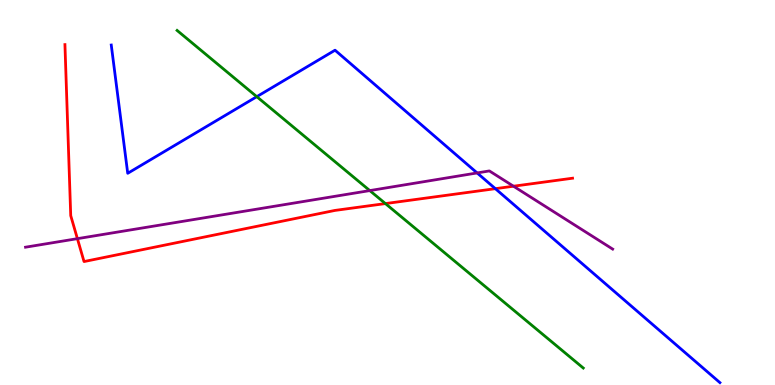[{'lines': ['blue', 'red'], 'intersections': [{'x': 6.39, 'y': 5.1}]}, {'lines': ['green', 'red'], 'intersections': [{'x': 4.97, 'y': 4.71}]}, {'lines': ['purple', 'red'], 'intersections': [{'x': 0.999, 'y': 3.8}, {'x': 6.63, 'y': 5.16}]}, {'lines': ['blue', 'green'], 'intersections': [{'x': 3.31, 'y': 7.49}]}, {'lines': ['blue', 'purple'], 'intersections': [{'x': 6.16, 'y': 5.51}]}, {'lines': ['green', 'purple'], 'intersections': [{'x': 4.77, 'y': 5.05}]}]